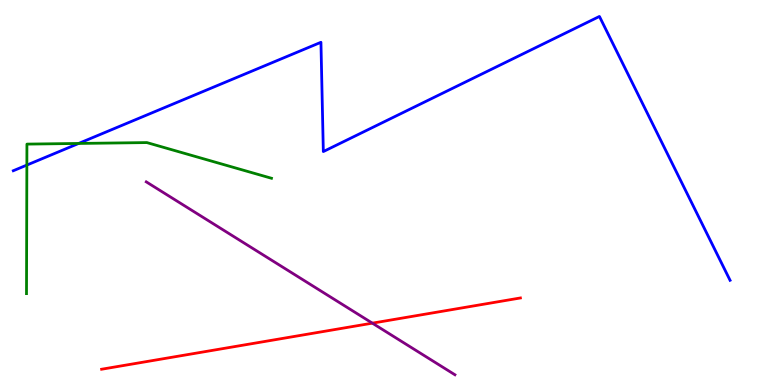[{'lines': ['blue', 'red'], 'intersections': []}, {'lines': ['green', 'red'], 'intersections': []}, {'lines': ['purple', 'red'], 'intersections': [{'x': 4.8, 'y': 1.61}]}, {'lines': ['blue', 'green'], 'intersections': [{'x': 0.347, 'y': 5.71}, {'x': 1.01, 'y': 6.27}]}, {'lines': ['blue', 'purple'], 'intersections': []}, {'lines': ['green', 'purple'], 'intersections': []}]